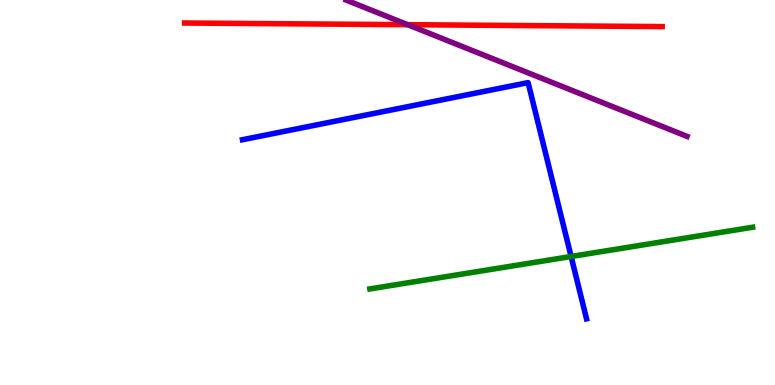[{'lines': ['blue', 'red'], 'intersections': []}, {'lines': ['green', 'red'], 'intersections': []}, {'lines': ['purple', 'red'], 'intersections': [{'x': 5.26, 'y': 9.36}]}, {'lines': ['blue', 'green'], 'intersections': [{'x': 7.37, 'y': 3.34}]}, {'lines': ['blue', 'purple'], 'intersections': []}, {'lines': ['green', 'purple'], 'intersections': []}]